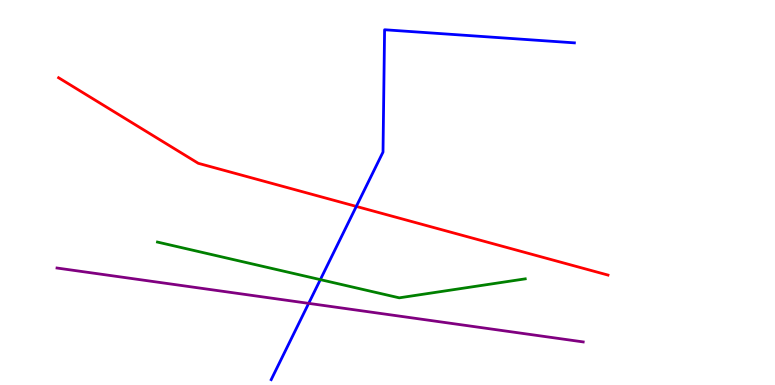[{'lines': ['blue', 'red'], 'intersections': [{'x': 4.6, 'y': 4.64}]}, {'lines': ['green', 'red'], 'intersections': []}, {'lines': ['purple', 'red'], 'intersections': []}, {'lines': ['blue', 'green'], 'intersections': [{'x': 4.13, 'y': 2.74}]}, {'lines': ['blue', 'purple'], 'intersections': [{'x': 3.98, 'y': 2.12}]}, {'lines': ['green', 'purple'], 'intersections': []}]